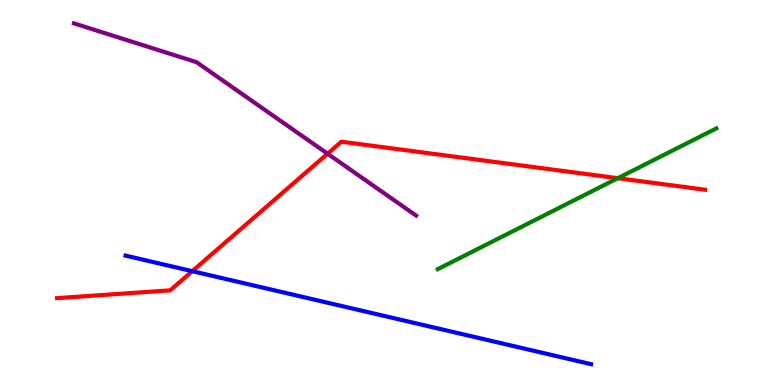[{'lines': ['blue', 'red'], 'intersections': [{'x': 2.48, 'y': 2.96}]}, {'lines': ['green', 'red'], 'intersections': [{'x': 7.97, 'y': 5.37}]}, {'lines': ['purple', 'red'], 'intersections': [{'x': 4.23, 'y': 6.01}]}, {'lines': ['blue', 'green'], 'intersections': []}, {'lines': ['blue', 'purple'], 'intersections': []}, {'lines': ['green', 'purple'], 'intersections': []}]